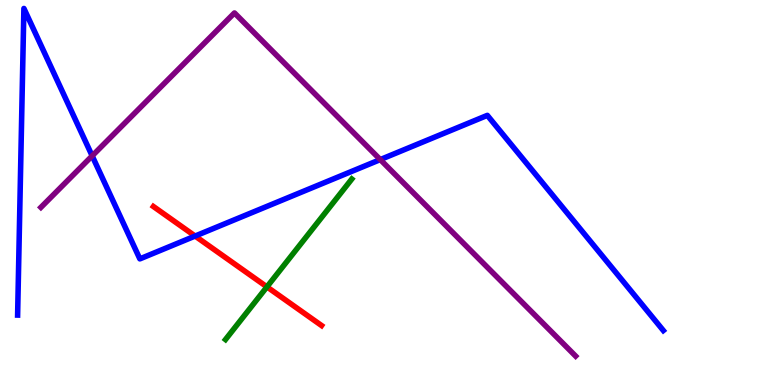[{'lines': ['blue', 'red'], 'intersections': [{'x': 2.52, 'y': 3.87}]}, {'lines': ['green', 'red'], 'intersections': [{'x': 3.44, 'y': 2.55}]}, {'lines': ['purple', 'red'], 'intersections': []}, {'lines': ['blue', 'green'], 'intersections': []}, {'lines': ['blue', 'purple'], 'intersections': [{'x': 1.19, 'y': 5.95}, {'x': 4.91, 'y': 5.85}]}, {'lines': ['green', 'purple'], 'intersections': []}]